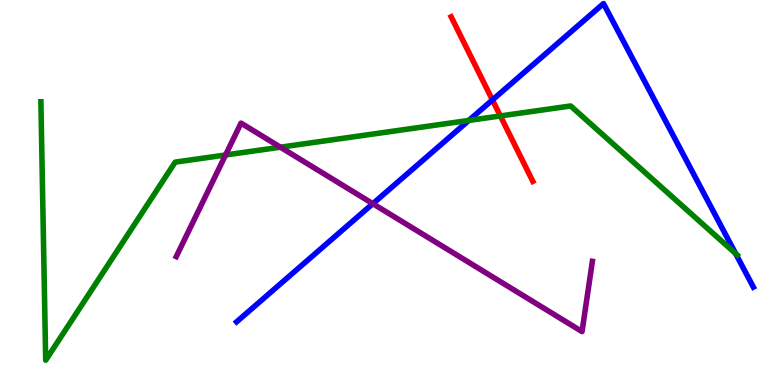[{'lines': ['blue', 'red'], 'intersections': [{'x': 6.35, 'y': 7.4}]}, {'lines': ['green', 'red'], 'intersections': [{'x': 6.46, 'y': 6.99}]}, {'lines': ['purple', 'red'], 'intersections': []}, {'lines': ['blue', 'green'], 'intersections': [{'x': 6.05, 'y': 6.87}, {'x': 9.49, 'y': 3.41}]}, {'lines': ['blue', 'purple'], 'intersections': [{'x': 4.81, 'y': 4.71}]}, {'lines': ['green', 'purple'], 'intersections': [{'x': 2.91, 'y': 5.97}, {'x': 3.62, 'y': 6.18}]}]